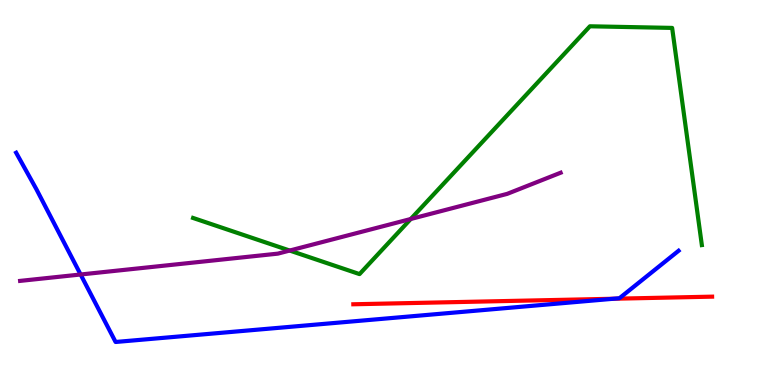[{'lines': ['blue', 'red'], 'intersections': [{'x': 7.92, 'y': 2.24}]}, {'lines': ['green', 'red'], 'intersections': []}, {'lines': ['purple', 'red'], 'intersections': []}, {'lines': ['blue', 'green'], 'intersections': []}, {'lines': ['blue', 'purple'], 'intersections': [{'x': 1.04, 'y': 2.87}]}, {'lines': ['green', 'purple'], 'intersections': [{'x': 3.74, 'y': 3.49}, {'x': 5.3, 'y': 4.31}]}]